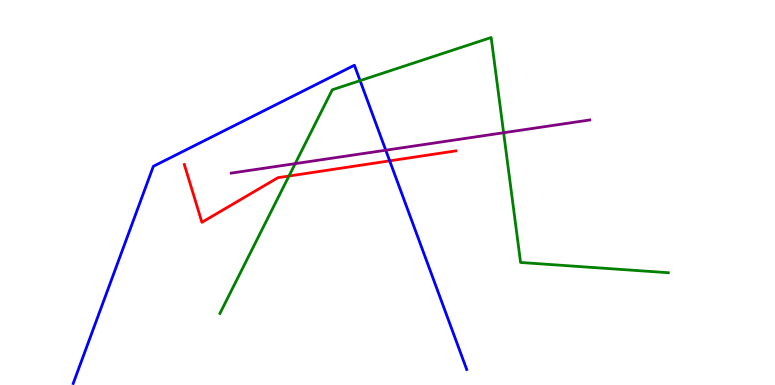[{'lines': ['blue', 'red'], 'intersections': [{'x': 5.03, 'y': 5.82}]}, {'lines': ['green', 'red'], 'intersections': [{'x': 3.73, 'y': 5.43}]}, {'lines': ['purple', 'red'], 'intersections': []}, {'lines': ['blue', 'green'], 'intersections': [{'x': 4.65, 'y': 7.91}]}, {'lines': ['blue', 'purple'], 'intersections': [{'x': 4.98, 'y': 6.1}]}, {'lines': ['green', 'purple'], 'intersections': [{'x': 3.81, 'y': 5.75}, {'x': 6.5, 'y': 6.55}]}]